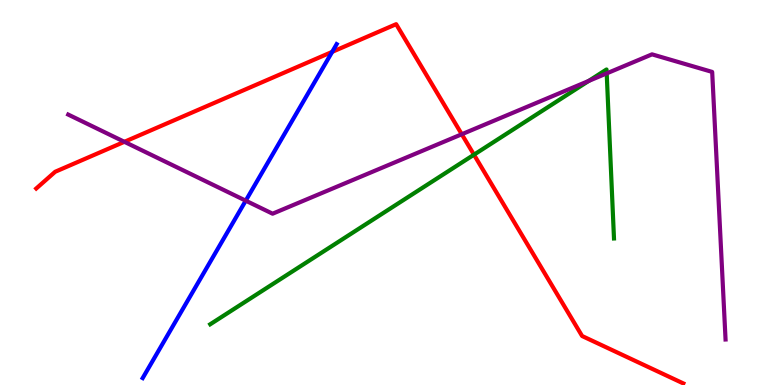[{'lines': ['blue', 'red'], 'intersections': [{'x': 4.29, 'y': 8.65}]}, {'lines': ['green', 'red'], 'intersections': [{'x': 6.12, 'y': 5.98}]}, {'lines': ['purple', 'red'], 'intersections': [{'x': 1.6, 'y': 6.32}, {'x': 5.96, 'y': 6.51}]}, {'lines': ['blue', 'green'], 'intersections': []}, {'lines': ['blue', 'purple'], 'intersections': [{'x': 3.17, 'y': 4.79}]}, {'lines': ['green', 'purple'], 'intersections': [{'x': 7.6, 'y': 7.9}, {'x': 7.83, 'y': 8.09}]}]